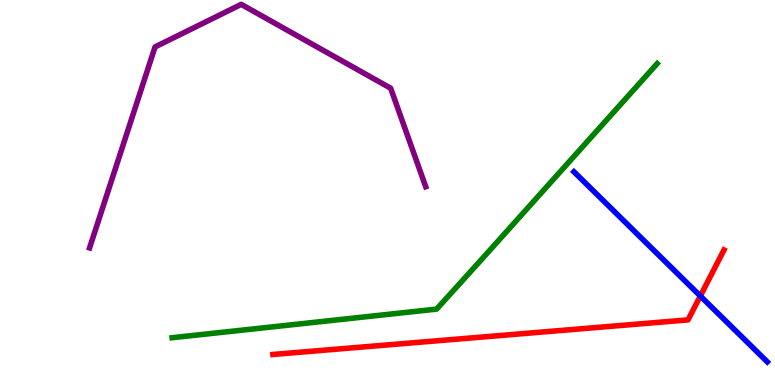[{'lines': ['blue', 'red'], 'intersections': [{'x': 9.04, 'y': 2.31}]}, {'lines': ['green', 'red'], 'intersections': []}, {'lines': ['purple', 'red'], 'intersections': []}, {'lines': ['blue', 'green'], 'intersections': []}, {'lines': ['blue', 'purple'], 'intersections': []}, {'lines': ['green', 'purple'], 'intersections': []}]